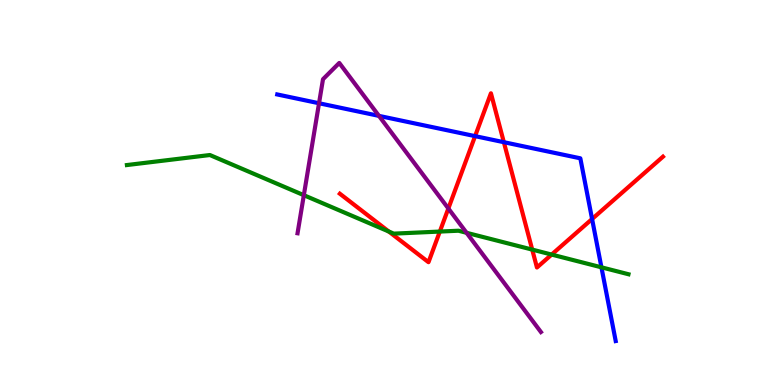[{'lines': ['blue', 'red'], 'intersections': [{'x': 6.13, 'y': 6.46}, {'x': 6.5, 'y': 6.31}, {'x': 7.64, 'y': 4.31}]}, {'lines': ['green', 'red'], 'intersections': [{'x': 5.02, 'y': 3.99}, {'x': 5.68, 'y': 3.99}, {'x': 6.87, 'y': 3.52}, {'x': 7.12, 'y': 3.39}]}, {'lines': ['purple', 'red'], 'intersections': [{'x': 5.79, 'y': 4.58}]}, {'lines': ['blue', 'green'], 'intersections': [{'x': 7.76, 'y': 3.06}]}, {'lines': ['blue', 'purple'], 'intersections': [{'x': 4.12, 'y': 7.32}, {'x': 4.89, 'y': 6.99}]}, {'lines': ['green', 'purple'], 'intersections': [{'x': 3.92, 'y': 4.93}, {'x': 6.02, 'y': 3.95}]}]